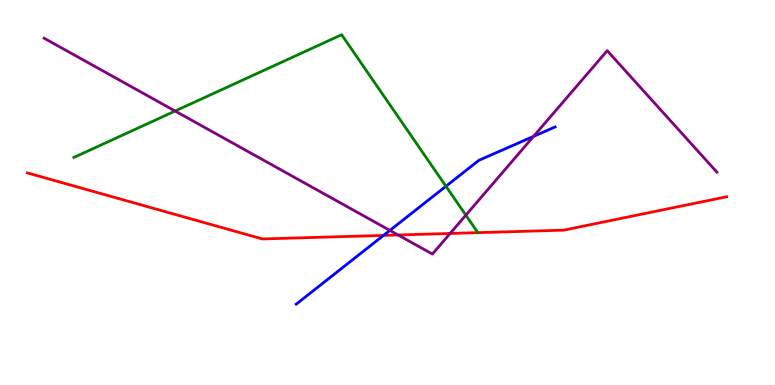[{'lines': ['blue', 'red'], 'intersections': [{'x': 4.95, 'y': 3.89}]}, {'lines': ['green', 'red'], 'intersections': []}, {'lines': ['purple', 'red'], 'intersections': [{'x': 5.14, 'y': 3.9}, {'x': 5.81, 'y': 3.94}]}, {'lines': ['blue', 'green'], 'intersections': [{'x': 5.75, 'y': 5.16}]}, {'lines': ['blue', 'purple'], 'intersections': [{'x': 5.03, 'y': 4.02}, {'x': 6.88, 'y': 6.46}]}, {'lines': ['green', 'purple'], 'intersections': [{'x': 2.26, 'y': 7.12}, {'x': 6.01, 'y': 4.41}]}]